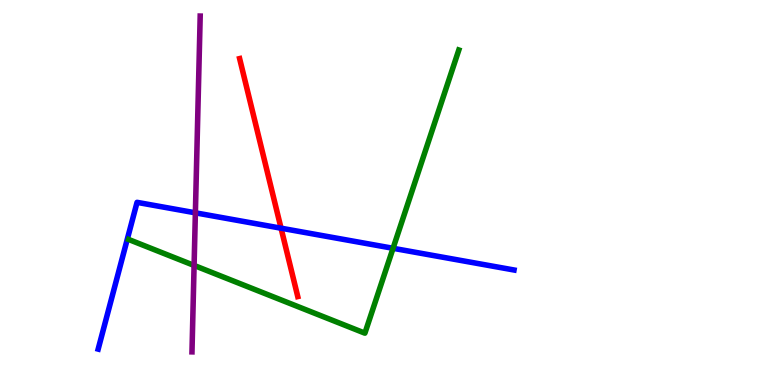[{'lines': ['blue', 'red'], 'intersections': [{'x': 3.63, 'y': 4.07}]}, {'lines': ['green', 'red'], 'intersections': []}, {'lines': ['purple', 'red'], 'intersections': []}, {'lines': ['blue', 'green'], 'intersections': [{'x': 5.07, 'y': 3.55}]}, {'lines': ['blue', 'purple'], 'intersections': [{'x': 2.52, 'y': 4.47}]}, {'lines': ['green', 'purple'], 'intersections': [{'x': 2.5, 'y': 3.11}]}]